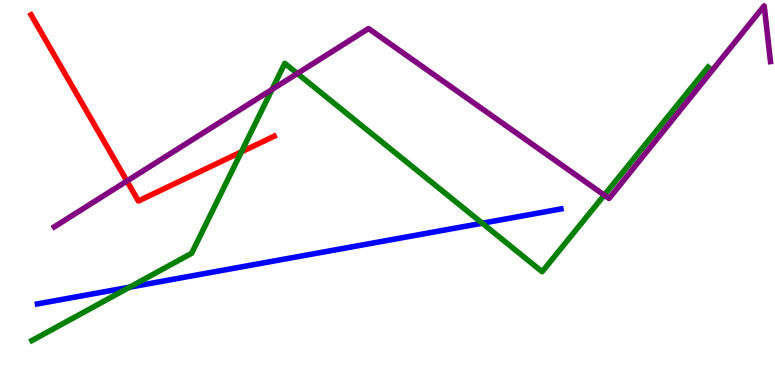[{'lines': ['blue', 'red'], 'intersections': []}, {'lines': ['green', 'red'], 'intersections': [{'x': 3.11, 'y': 6.06}]}, {'lines': ['purple', 'red'], 'intersections': [{'x': 1.64, 'y': 5.3}]}, {'lines': ['blue', 'green'], 'intersections': [{'x': 1.67, 'y': 2.54}, {'x': 6.22, 'y': 4.2}]}, {'lines': ['blue', 'purple'], 'intersections': []}, {'lines': ['green', 'purple'], 'intersections': [{'x': 3.51, 'y': 7.68}, {'x': 3.84, 'y': 8.09}, {'x': 7.8, 'y': 4.93}]}]